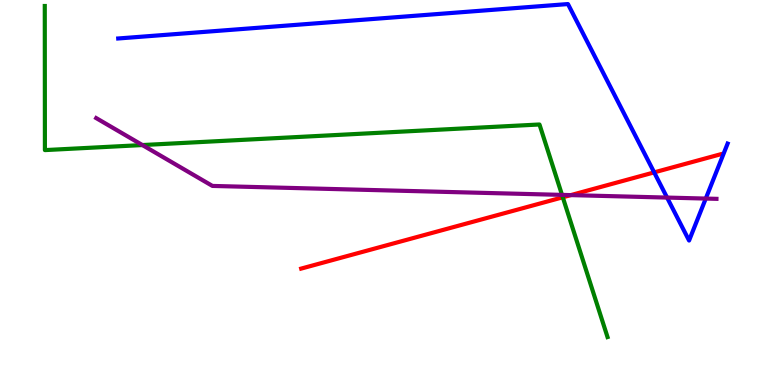[{'lines': ['blue', 'red'], 'intersections': [{'x': 8.44, 'y': 5.52}]}, {'lines': ['green', 'red'], 'intersections': [{'x': 7.26, 'y': 4.88}]}, {'lines': ['purple', 'red'], 'intersections': [{'x': 7.36, 'y': 4.93}]}, {'lines': ['blue', 'green'], 'intersections': []}, {'lines': ['blue', 'purple'], 'intersections': [{'x': 8.61, 'y': 4.87}, {'x': 9.11, 'y': 4.84}]}, {'lines': ['green', 'purple'], 'intersections': [{'x': 1.84, 'y': 6.23}, {'x': 7.25, 'y': 4.94}]}]